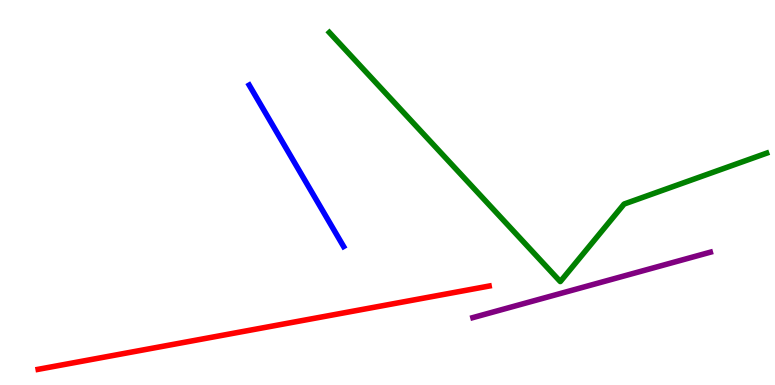[{'lines': ['blue', 'red'], 'intersections': []}, {'lines': ['green', 'red'], 'intersections': []}, {'lines': ['purple', 'red'], 'intersections': []}, {'lines': ['blue', 'green'], 'intersections': []}, {'lines': ['blue', 'purple'], 'intersections': []}, {'lines': ['green', 'purple'], 'intersections': []}]